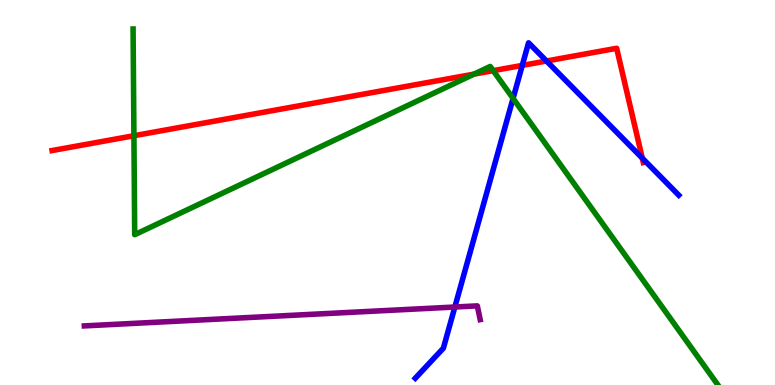[{'lines': ['blue', 'red'], 'intersections': [{'x': 6.74, 'y': 8.3}, {'x': 7.05, 'y': 8.42}, {'x': 8.29, 'y': 5.89}]}, {'lines': ['green', 'red'], 'intersections': [{'x': 1.73, 'y': 6.47}, {'x': 6.12, 'y': 8.07}, {'x': 6.36, 'y': 8.16}]}, {'lines': ['purple', 'red'], 'intersections': []}, {'lines': ['blue', 'green'], 'intersections': [{'x': 6.62, 'y': 7.44}]}, {'lines': ['blue', 'purple'], 'intersections': [{'x': 5.87, 'y': 2.03}]}, {'lines': ['green', 'purple'], 'intersections': []}]